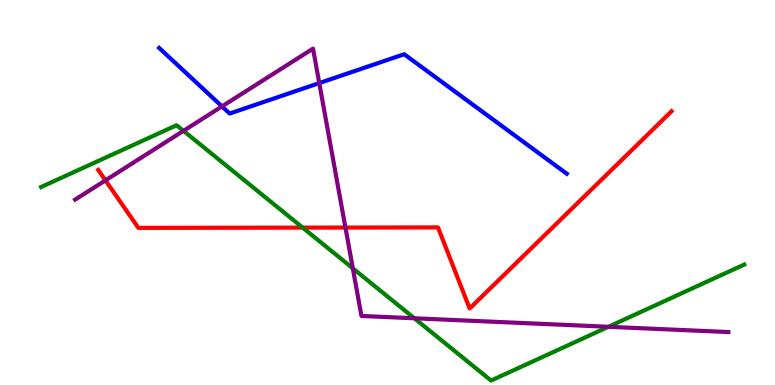[{'lines': ['blue', 'red'], 'intersections': []}, {'lines': ['green', 'red'], 'intersections': [{'x': 3.91, 'y': 4.09}]}, {'lines': ['purple', 'red'], 'intersections': [{'x': 1.36, 'y': 5.32}, {'x': 4.46, 'y': 4.09}]}, {'lines': ['blue', 'green'], 'intersections': []}, {'lines': ['blue', 'purple'], 'intersections': [{'x': 2.86, 'y': 7.24}, {'x': 4.12, 'y': 7.84}]}, {'lines': ['green', 'purple'], 'intersections': [{'x': 2.37, 'y': 6.6}, {'x': 4.55, 'y': 3.03}, {'x': 5.35, 'y': 1.73}, {'x': 7.85, 'y': 1.51}]}]